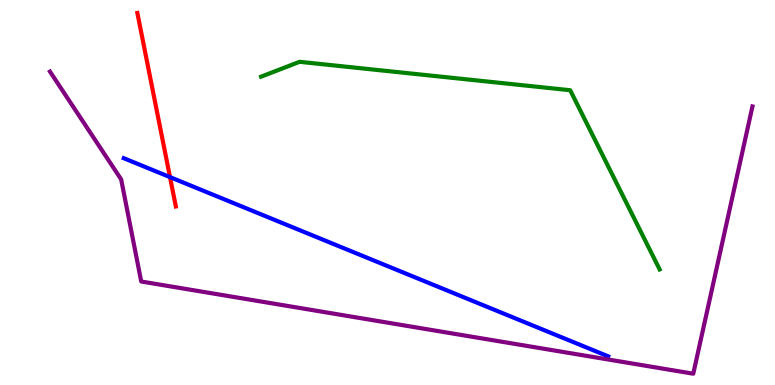[{'lines': ['blue', 'red'], 'intersections': [{'x': 2.19, 'y': 5.4}]}, {'lines': ['green', 'red'], 'intersections': []}, {'lines': ['purple', 'red'], 'intersections': []}, {'lines': ['blue', 'green'], 'intersections': []}, {'lines': ['blue', 'purple'], 'intersections': []}, {'lines': ['green', 'purple'], 'intersections': []}]